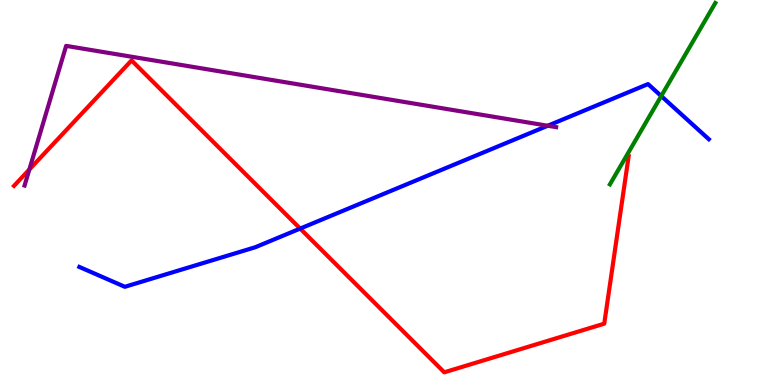[{'lines': ['blue', 'red'], 'intersections': [{'x': 3.87, 'y': 4.06}]}, {'lines': ['green', 'red'], 'intersections': []}, {'lines': ['purple', 'red'], 'intersections': [{'x': 0.379, 'y': 5.6}]}, {'lines': ['blue', 'green'], 'intersections': [{'x': 8.53, 'y': 7.51}]}, {'lines': ['blue', 'purple'], 'intersections': [{'x': 7.07, 'y': 6.73}]}, {'lines': ['green', 'purple'], 'intersections': []}]